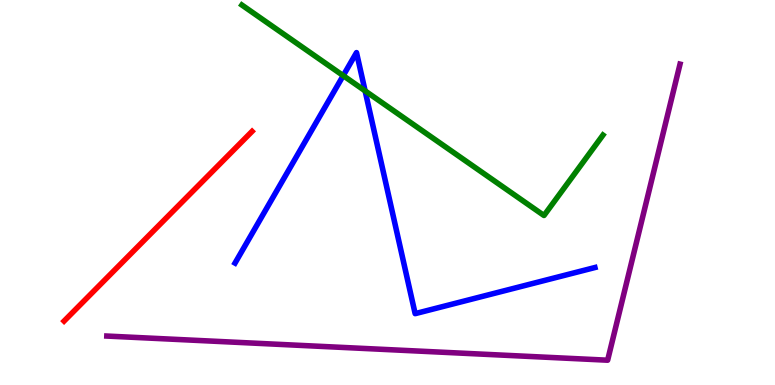[{'lines': ['blue', 'red'], 'intersections': []}, {'lines': ['green', 'red'], 'intersections': []}, {'lines': ['purple', 'red'], 'intersections': []}, {'lines': ['blue', 'green'], 'intersections': [{'x': 4.43, 'y': 8.04}, {'x': 4.71, 'y': 7.64}]}, {'lines': ['blue', 'purple'], 'intersections': []}, {'lines': ['green', 'purple'], 'intersections': []}]